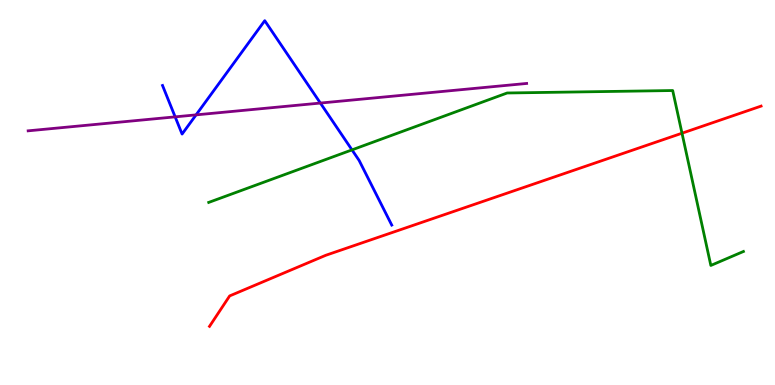[{'lines': ['blue', 'red'], 'intersections': []}, {'lines': ['green', 'red'], 'intersections': [{'x': 8.8, 'y': 6.54}]}, {'lines': ['purple', 'red'], 'intersections': []}, {'lines': ['blue', 'green'], 'intersections': [{'x': 4.54, 'y': 6.11}]}, {'lines': ['blue', 'purple'], 'intersections': [{'x': 2.26, 'y': 6.96}, {'x': 2.53, 'y': 7.02}, {'x': 4.13, 'y': 7.32}]}, {'lines': ['green', 'purple'], 'intersections': []}]